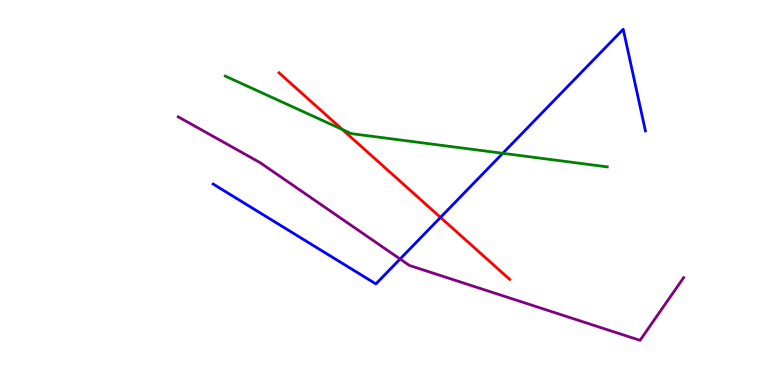[{'lines': ['blue', 'red'], 'intersections': [{'x': 5.68, 'y': 4.35}]}, {'lines': ['green', 'red'], 'intersections': [{'x': 4.42, 'y': 6.64}]}, {'lines': ['purple', 'red'], 'intersections': []}, {'lines': ['blue', 'green'], 'intersections': [{'x': 6.49, 'y': 6.02}]}, {'lines': ['blue', 'purple'], 'intersections': [{'x': 5.16, 'y': 3.27}]}, {'lines': ['green', 'purple'], 'intersections': []}]